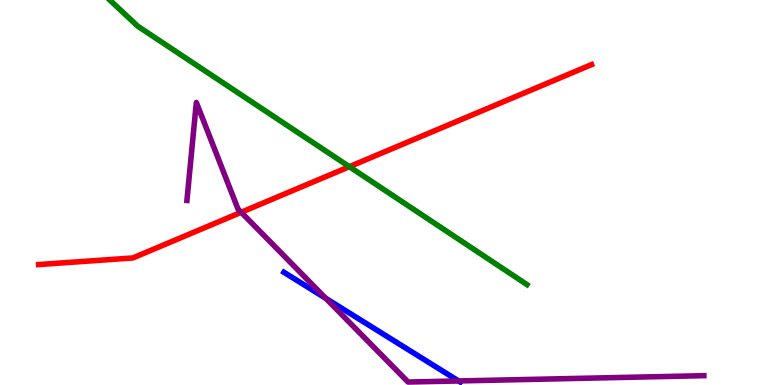[{'lines': ['blue', 'red'], 'intersections': []}, {'lines': ['green', 'red'], 'intersections': [{'x': 4.51, 'y': 5.67}]}, {'lines': ['purple', 'red'], 'intersections': [{'x': 3.11, 'y': 4.49}]}, {'lines': ['blue', 'green'], 'intersections': []}, {'lines': ['blue', 'purple'], 'intersections': [{'x': 4.2, 'y': 2.25}, {'x': 5.92, 'y': 0.105}]}, {'lines': ['green', 'purple'], 'intersections': []}]